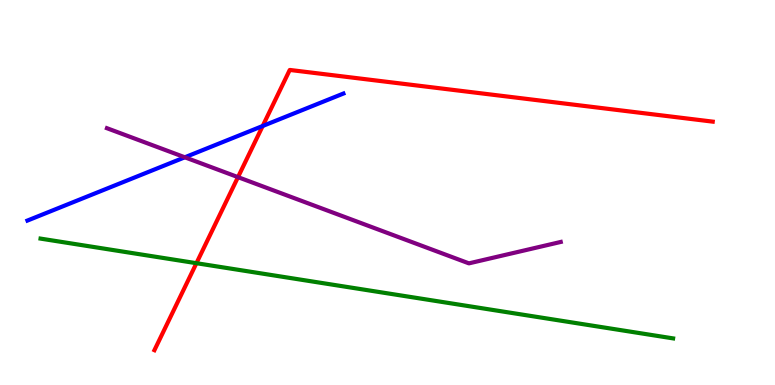[{'lines': ['blue', 'red'], 'intersections': [{'x': 3.39, 'y': 6.73}]}, {'lines': ['green', 'red'], 'intersections': [{'x': 2.53, 'y': 3.16}]}, {'lines': ['purple', 'red'], 'intersections': [{'x': 3.07, 'y': 5.4}]}, {'lines': ['blue', 'green'], 'intersections': []}, {'lines': ['blue', 'purple'], 'intersections': [{'x': 2.39, 'y': 5.91}]}, {'lines': ['green', 'purple'], 'intersections': []}]